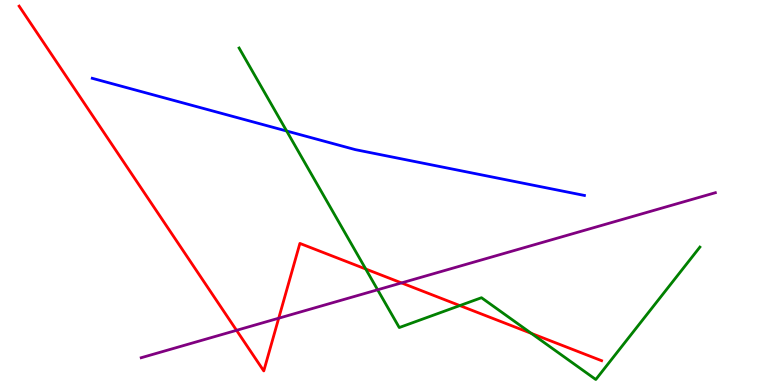[{'lines': ['blue', 'red'], 'intersections': []}, {'lines': ['green', 'red'], 'intersections': [{'x': 4.72, 'y': 3.01}, {'x': 5.93, 'y': 2.06}, {'x': 6.86, 'y': 1.34}]}, {'lines': ['purple', 'red'], 'intersections': [{'x': 3.05, 'y': 1.42}, {'x': 3.6, 'y': 1.73}, {'x': 5.18, 'y': 2.65}]}, {'lines': ['blue', 'green'], 'intersections': [{'x': 3.7, 'y': 6.6}]}, {'lines': ['blue', 'purple'], 'intersections': []}, {'lines': ['green', 'purple'], 'intersections': [{'x': 4.87, 'y': 2.47}]}]